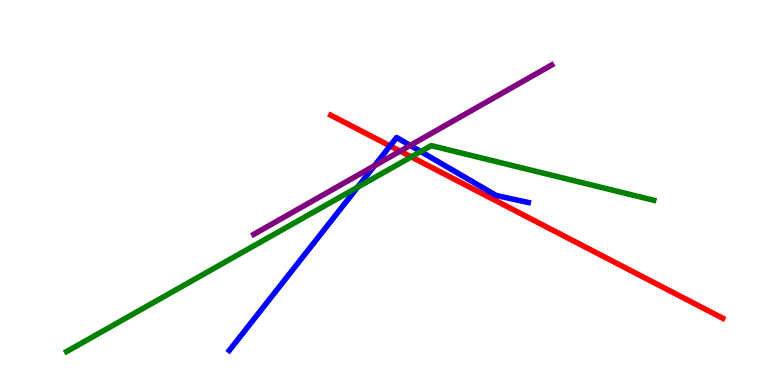[{'lines': ['blue', 'red'], 'intersections': [{'x': 5.03, 'y': 6.21}]}, {'lines': ['green', 'red'], 'intersections': [{'x': 5.31, 'y': 5.92}]}, {'lines': ['purple', 'red'], 'intersections': [{'x': 5.16, 'y': 6.07}]}, {'lines': ['blue', 'green'], 'intersections': [{'x': 4.61, 'y': 5.14}, {'x': 5.43, 'y': 6.06}]}, {'lines': ['blue', 'purple'], 'intersections': [{'x': 4.83, 'y': 5.7}, {'x': 5.29, 'y': 6.22}]}, {'lines': ['green', 'purple'], 'intersections': []}]